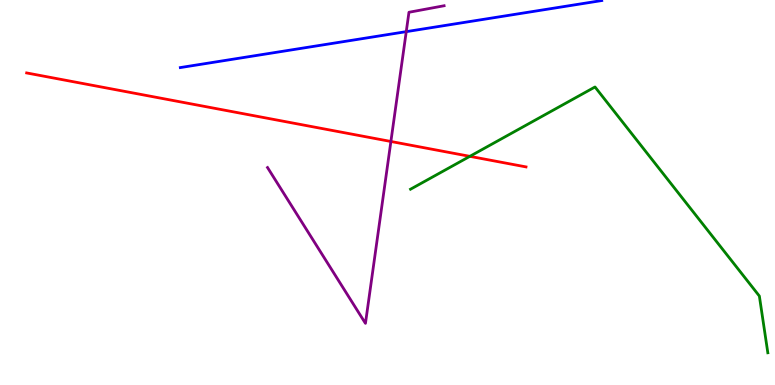[{'lines': ['blue', 'red'], 'intersections': []}, {'lines': ['green', 'red'], 'intersections': [{'x': 6.06, 'y': 5.94}]}, {'lines': ['purple', 'red'], 'intersections': [{'x': 5.04, 'y': 6.33}]}, {'lines': ['blue', 'green'], 'intersections': []}, {'lines': ['blue', 'purple'], 'intersections': [{'x': 5.24, 'y': 9.18}]}, {'lines': ['green', 'purple'], 'intersections': []}]